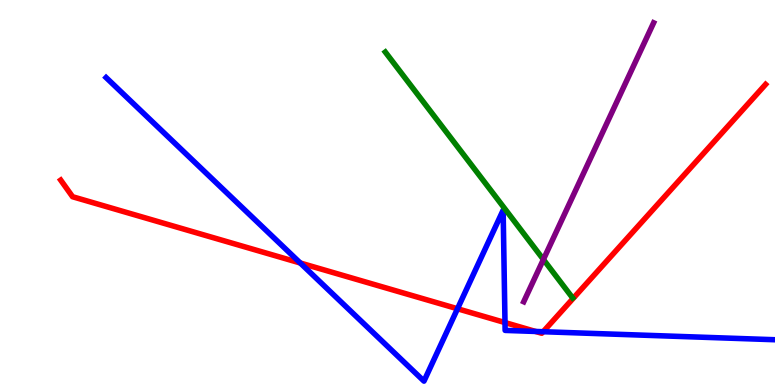[{'lines': ['blue', 'red'], 'intersections': [{'x': 3.87, 'y': 3.17}, {'x': 5.9, 'y': 1.98}, {'x': 6.52, 'y': 1.62}, {'x': 6.91, 'y': 1.39}, {'x': 7.01, 'y': 1.38}]}, {'lines': ['green', 'red'], 'intersections': []}, {'lines': ['purple', 'red'], 'intersections': []}, {'lines': ['blue', 'green'], 'intersections': []}, {'lines': ['blue', 'purple'], 'intersections': []}, {'lines': ['green', 'purple'], 'intersections': [{'x': 7.01, 'y': 3.26}]}]